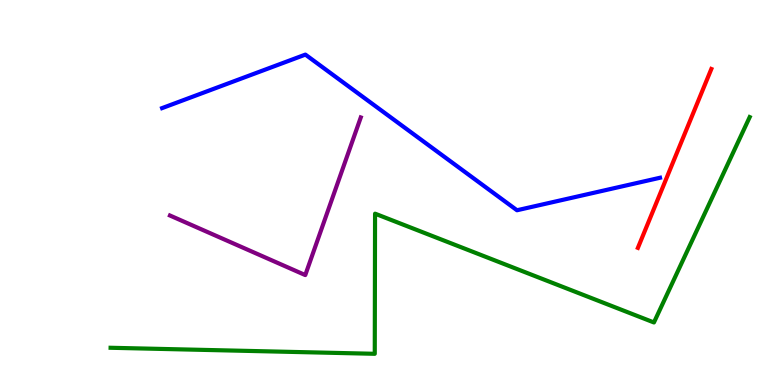[{'lines': ['blue', 'red'], 'intersections': []}, {'lines': ['green', 'red'], 'intersections': []}, {'lines': ['purple', 'red'], 'intersections': []}, {'lines': ['blue', 'green'], 'intersections': []}, {'lines': ['blue', 'purple'], 'intersections': []}, {'lines': ['green', 'purple'], 'intersections': []}]